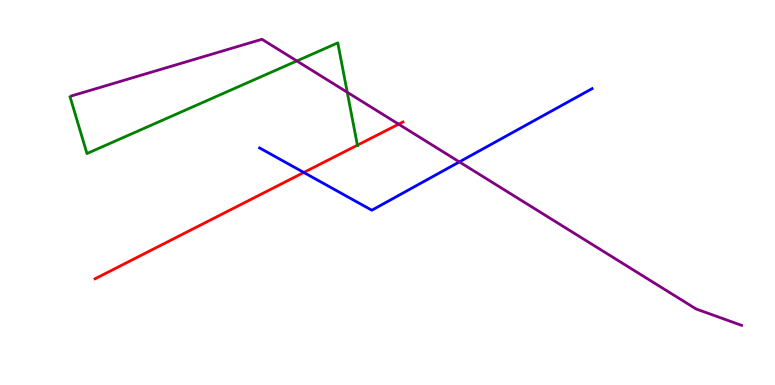[{'lines': ['blue', 'red'], 'intersections': [{'x': 3.92, 'y': 5.52}]}, {'lines': ['green', 'red'], 'intersections': [{'x': 4.61, 'y': 6.23}]}, {'lines': ['purple', 'red'], 'intersections': [{'x': 5.14, 'y': 6.77}]}, {'lines': ['blue', 'green'], 'intersections': []}, {'lines': ['blue', 'purple'], 'intersections': [{'x': 5.93, 'y': 5.79}]}, {'lines': ['green', 'purple'], 'intersections': [{'x': 3.83, 'y': 8.42}, {'x': 4.48, 'y': 7.6}]}]